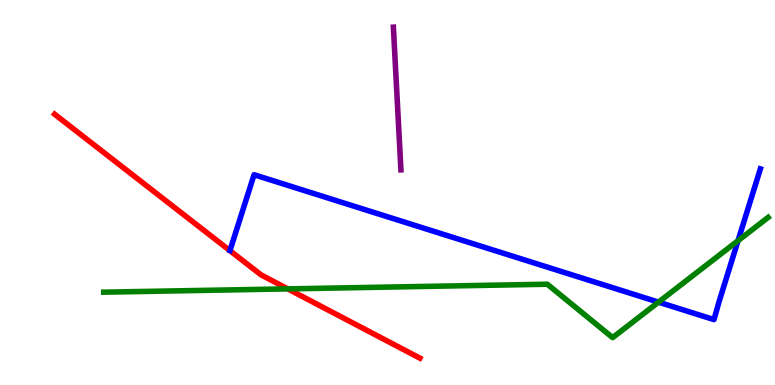[{'lines': ['blue', 'red'], 'intersections': []}, {'lines': ['green', 'red'], 'intersections': [{'x': 3.71, 'y': 2.5}]}, {'lines': ['purple', 'red'], 'intersections': []}, {'lines': ['blue', 'green'], 'intersections': [{'x': 8.5, 'y': 2.15}, {'x': 9.52, 'y': 3.75}]}, {'lines': ['blue', 'purple'], 'intersections': []}, {'lines': ['green', 'purple'], 'intersections': []}]